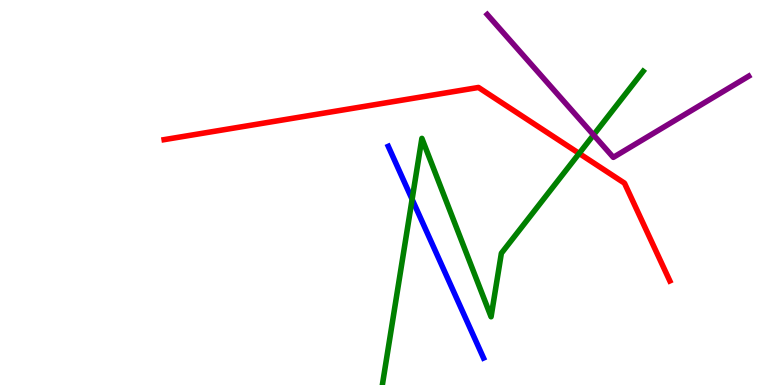[{'lines': ['blue', 'red'], 'intersections': []}, {'lines': ['green', 'red'], 'intersections': [{'x': 7.47, 'y': 6.01}]}, {'lines': ['purple', 'red'], 'intersections': []}, {'lines': ['blue', 'green'], 'intersections': [{'x': 5.32, 'y': 4.82}]}, {'lines': ['blue', 'purple'], 'intersections': []}, {'lines': ['green', 'purple'], 'intersections': [{'x': 7.66, 'y': 6.49}]}]